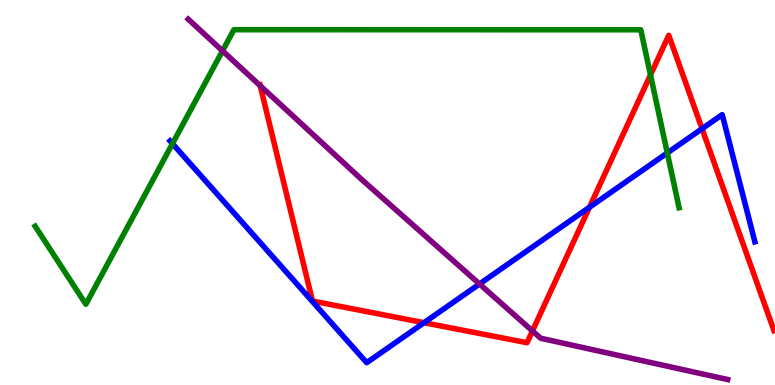[{'lines': ['blue', 'red'], 'intersections': [{'x': 5.47, 'y': 1.62}, {'x': 7.61, 'y': 4.62}, {'x': 9.06, 'y': 6.66}]}, {'lines': ['green', 'red'], 'intersections': [{'x': 8.39, 'y': 8.05}]}, {'lines': ['purple', 'red'], 'intersections': [{'x': 3.36, 'y': 7.77}, {'x': 6.87, 'y': 1.4}]}, {'lines': ['blue', 'green'], 'intersections': [{'x': 2.23, 'y': 6.27}, {'x': 8.61, 'y': 6.03}]}, {'lines': ['blue', 'purple'], 'intersections': [{'x': 6.19, 'y': 2.62}]}, {'lines': ['green', 'purple'], 'intersections': [{'x': 2.87, 'y': 8.68}]}]